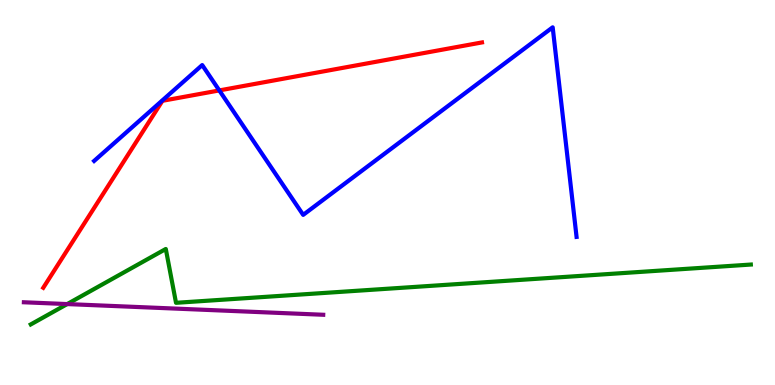[{'lines': ['blue', 'red'], 'intersections': [{'x': 2.83, 'y': 7.65}]}, {'lines': ['green', 'red'], 'intersections': []}, {'lines': ['purple', 'red'], 'intersections': []}, {'lines': ['blue', 'green'], 'intersections': []}, {'lines': ['blue', 'purple'], 'intersections': []}, {'lines': ['green', 'purple'], 'intersections': [{'x': 0.867, 'y': 2.1}]}]